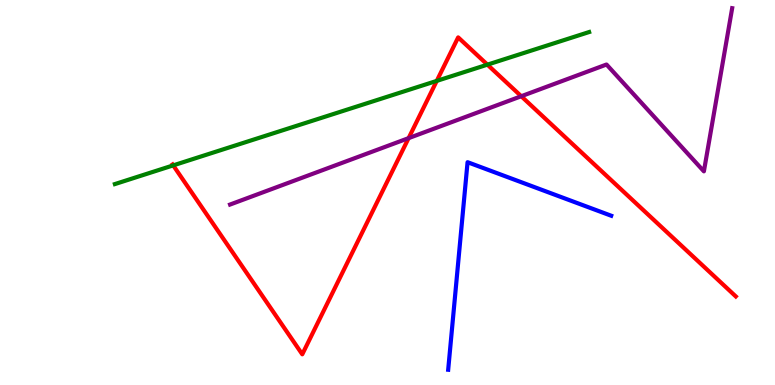[{'lines': ['blue', 'red'], 'intersections': []}, {'lines': ['green', 'red'], 'intersections': [{'x': 2.23, 'y': 5.7}, {'x': 5.64, 'y': 7.9}, {'x': 6.29, 'y': 8.32}]}, {'lines': ['purple', 'red'], 'intersections': [{'x': 5.27, 'y': 6.41}, {'x': 6.73, 'y': 7.5}]}, {'lines': ['blue', 'green'], 'intersections': []}, {'lines': ['blue', 'purple'], 'intersections': []}, {'lines': ['green', 'purple'], 'intersections': []}]